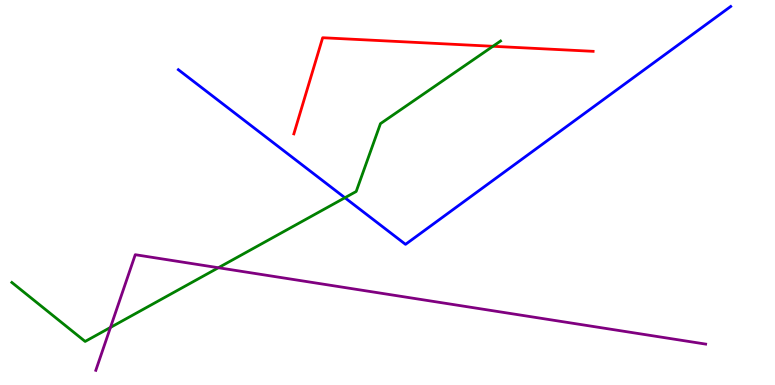[{'lines': ['blue', 'red'], 'intersections': []}, {'lines': ['green', 'red'], 'intersections': [{'x': 6.36, 'y': 8.8}]}, {'lines': ['purple', 'red'], 'intersections': []}, {'lines': ['blue', 'green'], 'intersections': [{'x': 4.45, 'y': 4.86}]}, {'lines': ['blue', 'purple'], 'intersections': []}, {'lines': ['green', 'purple'], 'intersections': [{'x': 1.43, 'y': 1.49}, {'x': 2.82, 'y': 3.05}]}]